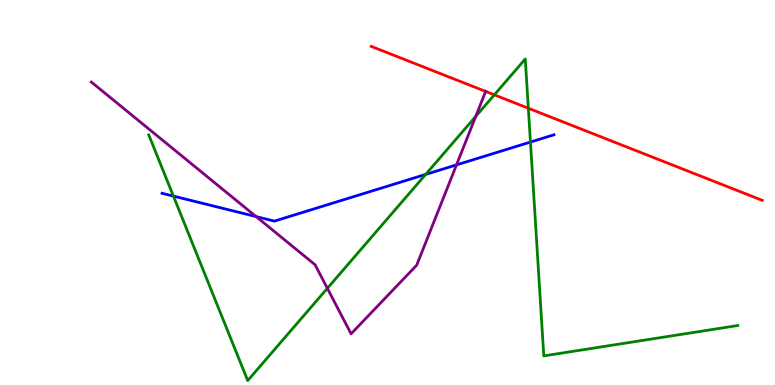[{'lines': ['blue', 'red'], 'intersections': []}, {'lines': ['green', 'red'], 'intersections': [{'x': 6.38, 'y': 7.54}, {'x': 6.82, 'y': 7.19}]}, {'lines': ['purple', 'red'], 'intersections': [{'x': 6.27, 'y': 7.63}]}, {'lines': ['blue', 'green'], 'intersections': [{'x': 2.24, 'y': 4.91}, {'x': 5.49, 'y': 5.47}, {'x': 6.84, 'y': 6.31}]}, {'lines': ['blue', 'purple'], 'intersections': [{'x': 3.3, 'y': 4.37}, {'x': 5.89, 'y': 5.72}]}, {'lines': ['green', 'purple'], 'intersections': [{'x': 4.22, 'y': 2.51}, {'x': 6.14, 'y': 6.98}]}]